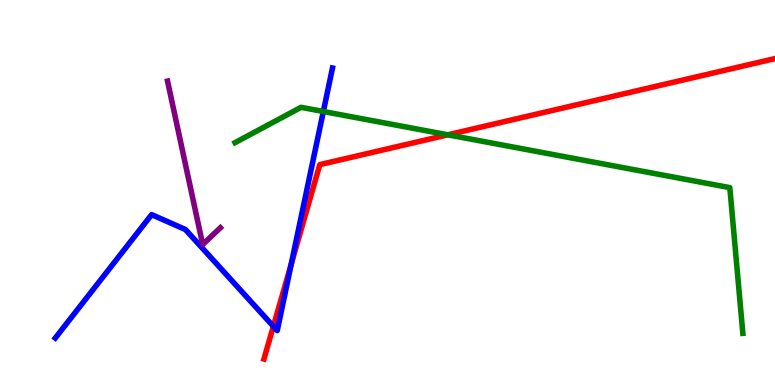[{'lines': ['blue', 'red'], 'intersections': [{'x': 3.53, 'y': 1.52}, {'x': 3.76, 'y': 3.14}]}, {'lines': ['green', 'red'], 'intersections': [{'x': 5.78, 'y': 6.5}]}, {'lines': ['purple', 'red'], 'intersections': []}, {'lines': ['blue', 'green'], 'intersections': [{'x': 4.17, 'y': 7.1}]}, {'lines': ['blue', 'purple'], 'intersections': []}, {'lines': ['green', 'purple'], 'intersections': []}]